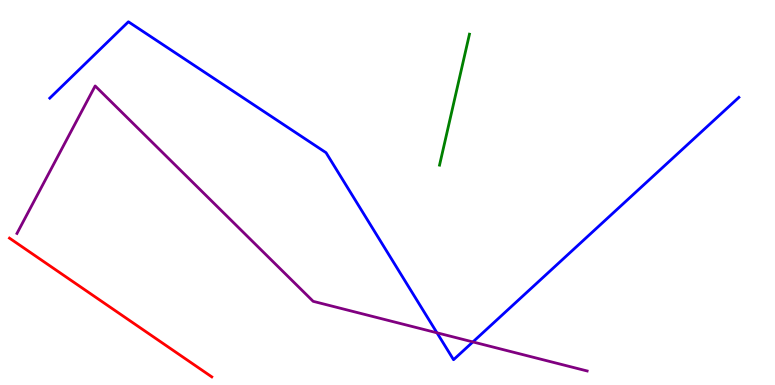[{'lines': ['blue', 'red'], 'intersections': []}, {'lines': ['green', 'red'], 'intersections': []}, {'lines': ['purple', 'red'], 'intersections': []}, {'lines': ['blue', 'green'], 'intersections': []}, {'lines': ['blue', 'purple'], 'intersections': [{'x': 5.64, 'y': 1.36}, {'x': 6.1, 'y': 1.12}]}, {'lines': ['green', 'purple'], 'intersections': []}]